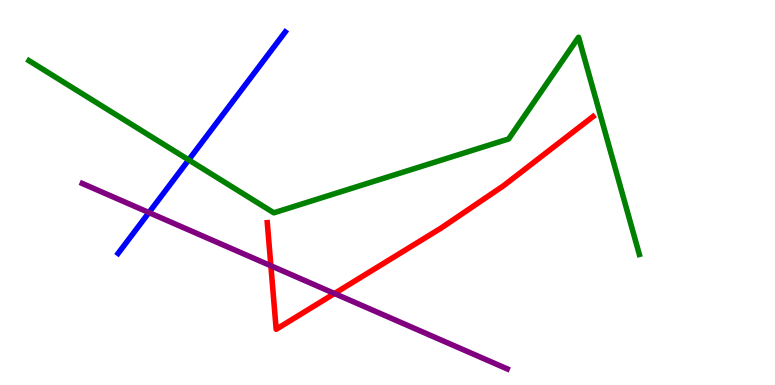[{'lines': ['blue', 'red'], 'intersections': []}, {'lines': ['green', 'red'], 'intersections': []}, {'lines': ['purple', 'red'], 'intersections': [{'x': 3.5, 'y': 3.1}, {'x': 4.32, 'y': 2.38}]}, {'lines': ['blue', 'green'], 'intersections': [{'x': 2.43, 'y': 5.85}]}, {'lines': ['blue', 'purple'], 'intersections': [{'x': 1.92, 'y': 4.48}]}, {'lines': ['green', 'purple'], 'intersections': []}]